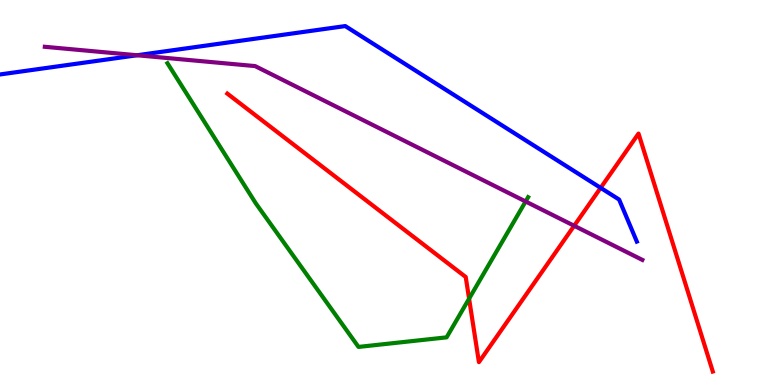[{'lines': ['blue', 'red'], 'intersections': [{'x': 7.75, 'y': 5.12}]}, {'lines': ['green', 'red'], 'intersections': [{'x': 6.05, 'y': 2.24}]}, {'lines': ['purple', 'red'], 'intersections': [{'x': 7.41, 'y': 4.14}]}, {'lines': ['blue', 'green'], 'intersections': []}, {'lines': ['blue', 'purple'], 'intersections': [{'x': 1.77, 'y': 8.56}]}, {'lines': ['green', 'purple'], 'intersections': [{'x': 6.78, 'y': 4.77}]}]